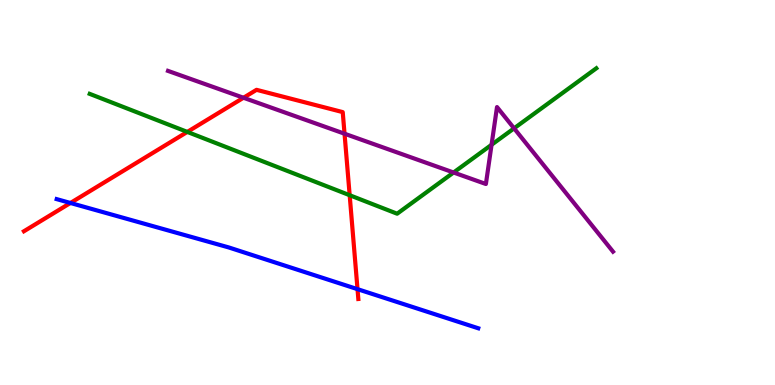[{'lines': ['blue', 'red'], 'intersections': [{'x': 0.909, 'y': 4.73}, {'x': 4.61, 'y': 2.49}]}, {'lines': ['green', 'red'], 'intersections': [{'x': 2.42, 'y': 6.57}, {'x': 4.51, 'y': 4.93}]}, {'lines': ['purple', 'red'], 'intersections': [{'x': 3.14, 'y': 7.46}, {'x': 4.45, 'y': 6.53}]}, {'lines': ['blue', 'green'], 'intersections': []}, {'lines': ['blue', 'purple'], 'intersections': []}, {'lines': ['green', 'purple'], 'intersections': [{'x': 5.85, 'y': 5.52}, {'x': 6.34, 'y': 6.24}, {'x': 6.63, 'y': 6.67}]}]